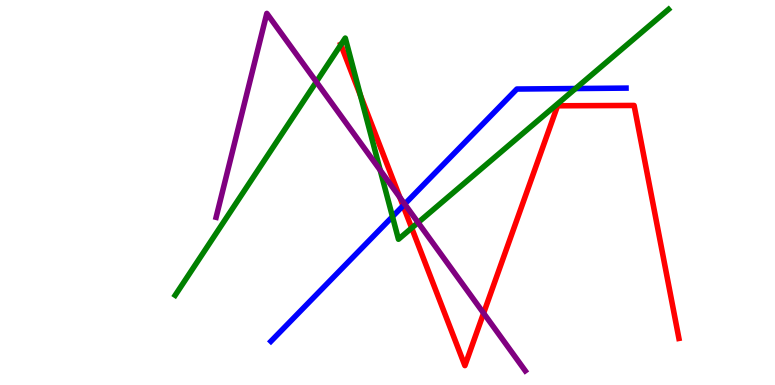[{'lines': ['blue', 'red'], 'intersections': [{'x': 5.2, 'y': 4.66}]}, {'lines': ['green', 'red'], 'intersections': [{'x': 4.4, 'y': 8.84}, {'x': 4.65, 'y': 7.52}, {'x': 5.31, 'y': 4.08}]}, {'lines': ['purple', 'red'], 'intersections': [{'x': 5.16, 'y': 4.87}, {'x': 6.24, 'y': 1.87}]}, {'lines': ['blue', 'green'], 'intersections': [{'x': 5.06, 'y': 4.37}, {'x': 7.43, 'y': 7.7}]}, {'lines': ['blue', 'purple'], 'intersections': [{'x': 5.22, 'y': 4.7}]}, {'lines': ['green', 'purple'], 'intersections': [{'x': 4.08, 'y': 7.87}, {'x': 4.91, 'y': 5.58}, {'x': 5.39, 'y': 4.22}]}]